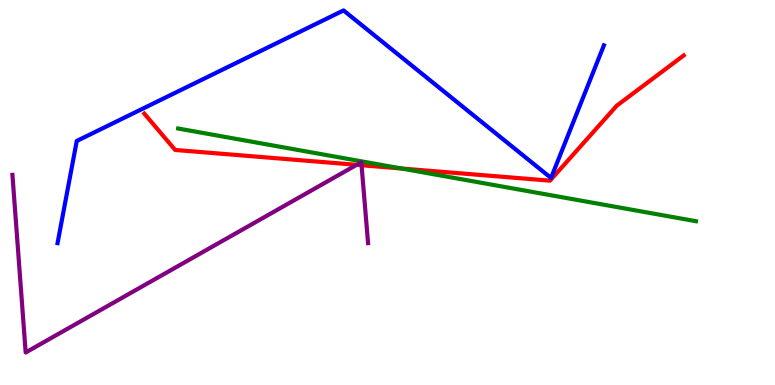[{'lines': ['blue', 'red'], 'intersections': []}, {'lines': ['green', 'red'], 'intersections': [{'x': 5.18, 'y': 5.62}]}, {'lines': ['purple', 'red'], 'intersections': [{'x': 4.6, 'y': 5.72}, {'x': 4.67, 'y': 5.71}]}, {'lines': ['blue', 'green'], 'intersections': []}, {'lines': ['blue', 'purple'], 'intersections': []}, {'lines': ['green', 'purple'], 'intersections': []}]